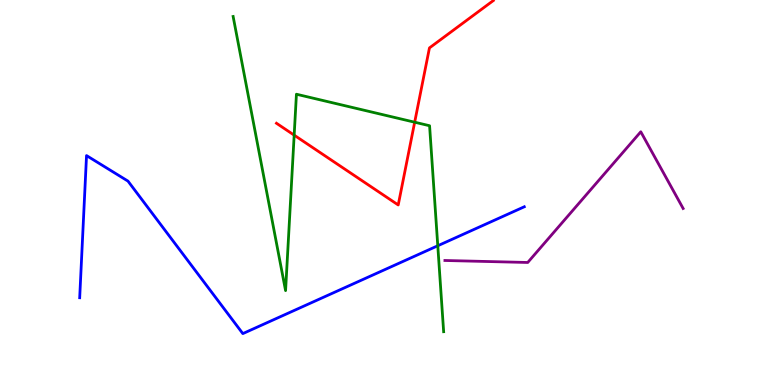[{'lines': ['blue', 'red'], 'intersections': []}, {'lines': ['green', 'red'], 'intersections': [{'x': 3.8, 'y': 6.49}, {'x': 5.35, 'y': 6.83}]}, {'lines': ['purple', 'red'], 'intersections': []}, {'lines': ['blue', 'green'], 'intersections': [{'x': 5.65, 'y': 3.62}]}, {'lines': ['blue', 'purple'], 'intersections': []}, {'lines': ['green', 'purple'], 'intersections': []}]